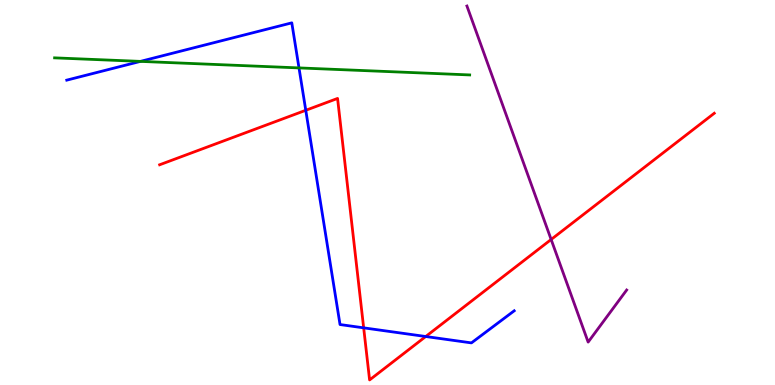[{'lines': ['blue', 'red'], 'intersections': [{'x': 3.95, 'y': 7.14}, {'x': 4.69, 'y': 1.48}, {'x': 5.49, 'y': 1.26}]}, {'lines': ['green', 'red'], 'intersections': []}, {'lines': ['purple', 'red'], 'intersections': [{'x': 7.11, 'y': 3.78}]}, {'lines': ['blue', 'green'], 'intersections': [{'x': 1.81, 'y': 8.41}, {'x': 3.86, 'y': 8.24}]}, {'lines': ['blue', 'purple'], 'intersections': []}, {'lines': ['green', 'purple'], 'intersections': []}]